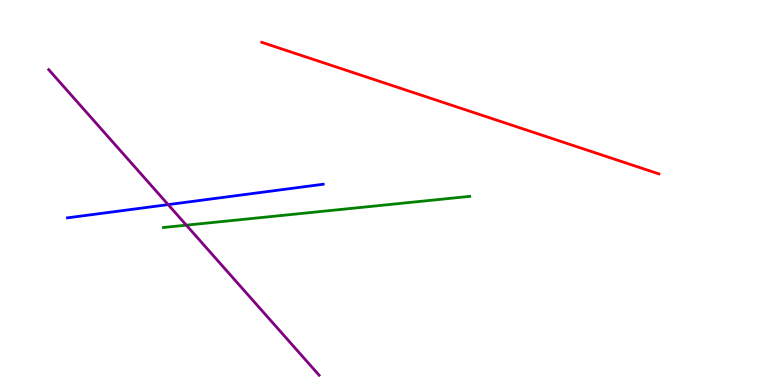[{'lines': ['blue', 'red'], 'intersections': []}, {'lines': ['green', 'red'], 'intersections': []}, {'lines': ['purple', 'red'], 'intersections': []}, {'lines': ['blue', 'green'], 'intersections': []}, {'lines': ['blue', 'purple'], 'intersections': [{'x': 2.17, 'y': 4.69}]}, {'lines': ['green', 'purple'], 'intersections': [{'x': 2.4, 'y': 4.15}]}]